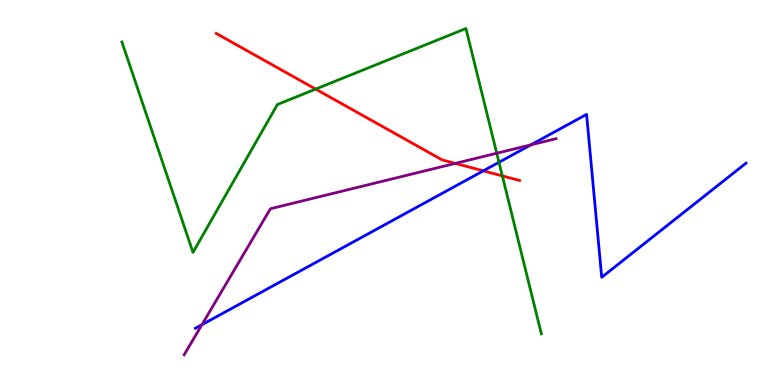[{'lines': ['blue', 'red'], 'intersections': [{'x': 6.24, 'y': 5.56}]}, {'lines': ['green', 'red'], 'intersections': [{'x': 4.07, 'y': 7.69}, {'x': 6.48, 'y': 5.43}]}, {'lines': ['purple', 'red'], 'intersections': [{'x': 5.87, 'y': 5.76}]}, {'lines': ['blue', 'green'], 'intersections': [{'x': 6.44, 'y': 5.78}]}, {'lines': ['blue', 'purple'], 'intersections': [{'x': 2.61, 'y': 1.57}, {'x': 6.85, 'y': 6.24}]}, {'lines': ['green', 'purple'], 'intersections': [{'x': 6.41, 'y': 6.02}]}]